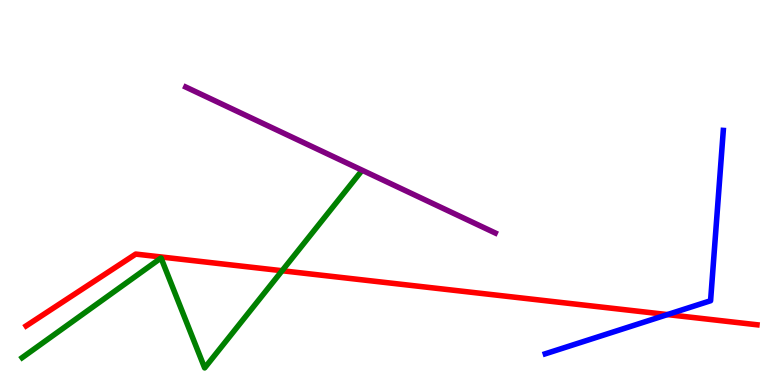[{'lines': ['blue', 'red'], 'intersections': [{'x': 8.61, 'y': 1.83}]}, {'lines': ['green', 'red'], 'intersections': [{'x': 3.64, 'y': 2.97}]}, {'lines': ['purple', 'red'], 'intersections': []}, {'lines': ['blue', 'green'], 'intersections': []}, {'lines': ['blue', 'purple'], 'intersections': []}, {'lines': ['green', 'purple'], 'intersections': []}]